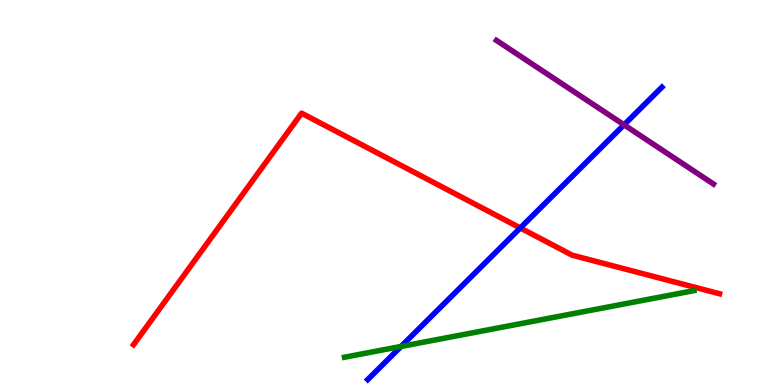[{'lines': ['blue', 'red'], 'intersections': [{'x': 6.71, 'y': 4.08}]}, {'lines': ['green', 'red'], 'intersections': []}, {'lines': ['purple', 'red'], 'intersections': []}, {'lines': ['blue', 'green'], 'intersections': [{'x': 5.18, 'y': 1.0}]}, {'lines': ['blue', 'purple'], 'intersections': [{'x': 8.05, 'y': 6.76}]}, {'lines': ['green', 'purple'], 'intersections': []}]